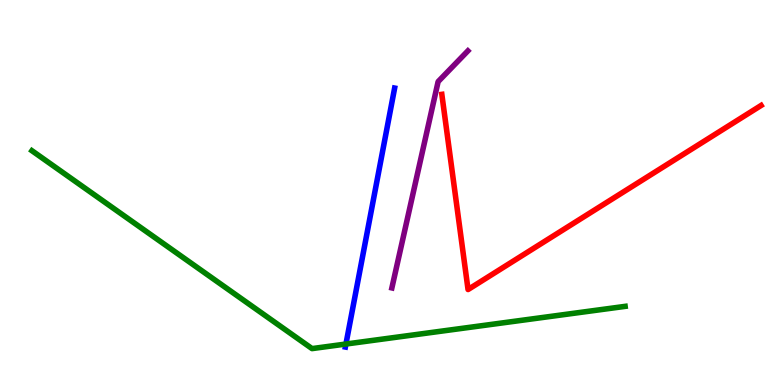[{'lines': ['blue', 'red'], 'intersections': []}, {'lines': ['green', 'red'], 'intersections': []}, {'lines': ['purple', 'red'], 'intersections': []}, {'lines': ['blue', 'green'], 'intersections': [{'x': 4.46, 'y': 1.06}]}, {'lines': ['blue', 'purple'], 'intersections': []}, {'lines': ['green', 'purple'], 'intersections': []}]